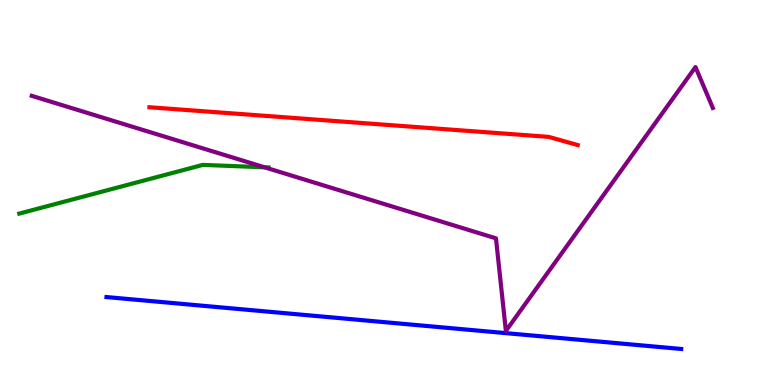[{'lines': ['blue', 'red'], 'intersections': []}, {'lines': ['green', 'red'], 'intersections': []}, {'lines': ['purple', 'red'], 'intersections': []}, {'lines': ['blue', 'green'], 'intersections': []}, {'lines': ['blue', 'purple'], 'intersections': []}, {'lines': ['green', 'purple'], 'intersections': [{'x': 3.41, 'y': 5.65}]}]